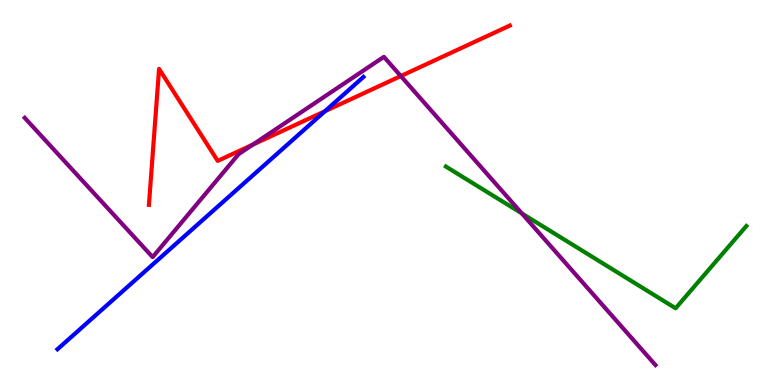[{'lines': ['blue', 'red'], 'intersections': [{'x': 4.19, 'y': 7.11}]}, {'lines': ['green', 'red'], 'intersections': []}, {'lines': ['purple', 'red'], 'intersections': [{'x': 3.26, 'y': 6.24}, {'x': 5.17, 'y': 8.02}]}, {'lines': ['blue', 'green'], 'intersections': []}, {'lines': ['blue', 'purple'], 'intersections': []}, {'lines': ['green', 'purple'], 'intersections': [{'x': 6.73, 'y': 4.46}]}]